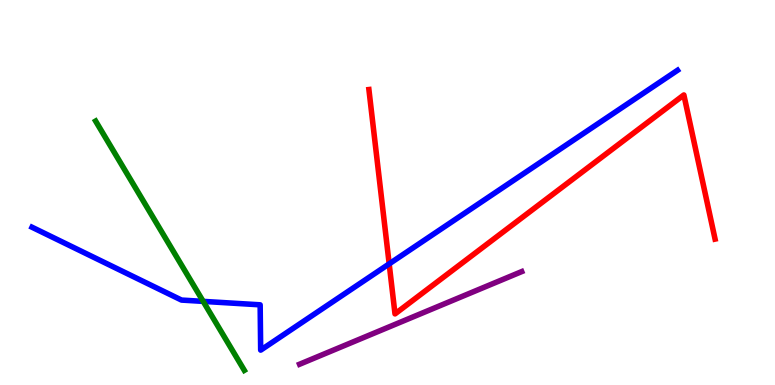[{'lines': ['blue', 'red'], 'intersections': [{'x': 5.02, 'y': 3.15}]}, {'lines': ['green', 'red'], 'intersections': []}, {'lines': ['purple', 'red'], 'intersections': []}, {'lines': ['blue', 'green'], 'intersections': [{'x': 2.62, 'y': 2.17}]}, {'lines': ['blue', 'purple'], 'intersections': []}, {'lines': ['green', 'purple'], 'intersections': []}]